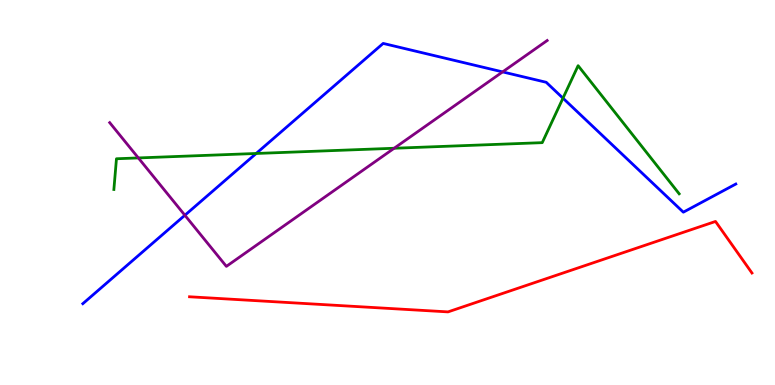[{'lines': ['blue', 'red'], 'intersections': []}, {'lines': ['green', 'red'], 'intersections': []}, {'lines': ['purple', 'red'], 'intersections': []}, {'lines': ['blue', 'green'], 'intersections': [{'x': 3.31, 'y': 6.01}, {'x': 7.26, 'y': 7.45}]}, {'lines': ['blue', 'purple'], 'intersections': [{'x': 2.39, 'y': 4.41}, {'x': 6.49, 'y': 8.13}]}, {'lines': ['green', 'purple'], 'intersections': [{'x': 1.79, 'y': 5.9}, {'x': 5.09, 'y': 6.15}]}]